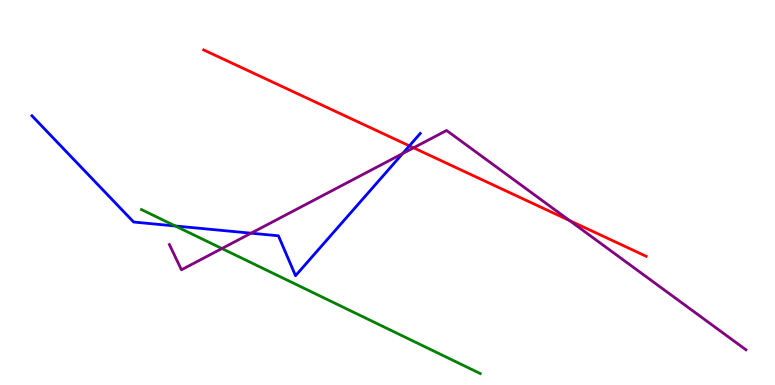[{'lines': ['blue', 'red'], 'intersections': [{'x': 5.28, 'y': 6.21}]}, {'lines': ['green', 'red'], 'intersections': []}, {'lines': ['purple', 'red'], 'intersections': [{'x': 5.34, 'y': 6.16}, {'x': 7.35, 'y': 4.27}]}, {'lines': ['blue', 'green'], 'intersections': [{'x': 2.26, 'y': 4.13}]}, {'lines': ['blue', 'purple'], 'intersections': [{'x': 3.24, 'y': 3.94}, {'x': 5.2, 'y': 6.01}]}, {'lines': ['green', 'purple'], 'intersections': [{'x': 2.86, 'y': 3.54}]}]